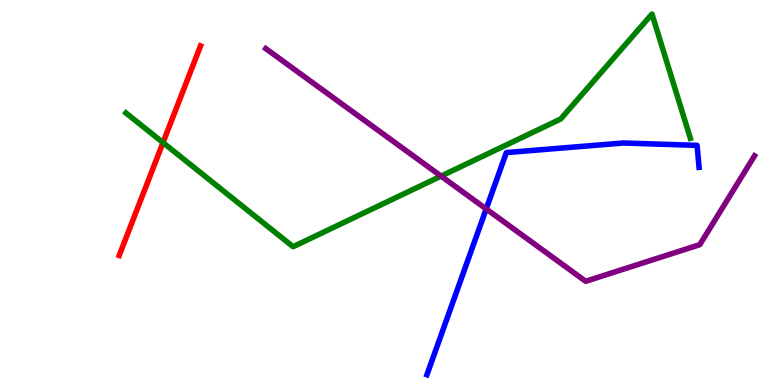[{'lines': ['blue', 'red'], 'intersections': []}, {'lines': ['green', 'red'], 'intersections': [{'x': 2.1, 'y': 6.3}]}, {'lines': ['purple', 'red'], 'intersections': []}, {'lines': ['blue', 'green'], 'intersections': []}, {'lines': ['blue', 'purple'], 'intersections': [{'x': 6.27, 'y': 4.57}]}, {'lines': ['green', 'purple'], 'intersections': [{'x': 5.69, 'y': 5.43}]}]